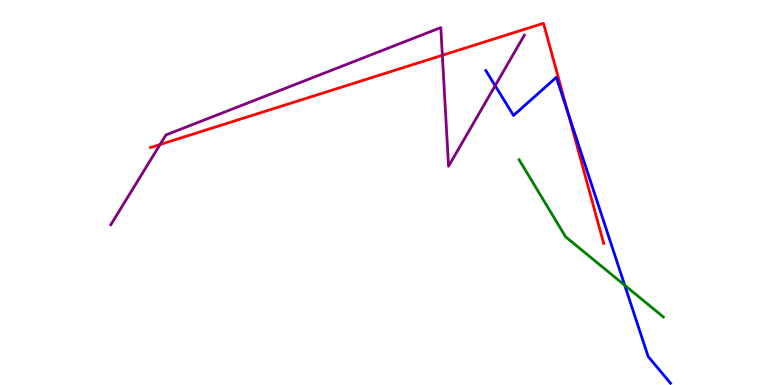[{'lines': ['blue', 'red'], 'intersections': [{'x': 7.33, 'y': 7.08}]}, {'lines': ['green', 'red'], 'intersections': []}, {'lines': ['purple', 'red'], 'intersections': [{'x': 2.07, 'y': 6.25}, {'x': 5.71, 'y': 8.56}]}, {'lines': ['blue', 'green'], 'intersections': [{'x': 8.06, 'y': 2.59}]}, {'lines': ['blue', 'purple'], 'intersections': [{'x': 6.39, 'y': 7.77}]}, {'lines': ['green', 'purple'], 'intersections': []}]